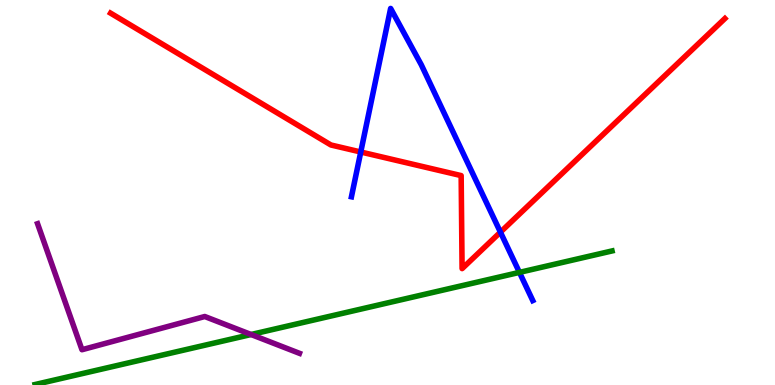[{'lines': ['blue', 'red'], 'intersections': [{'x': 4.65, 'y': 6.05}, {'x': 6.46, 'y': 3.97}]}, {'lines': ['green', 'red'], 'intersections': []}, {'lines': ['purple', 'red'], 'intersections': []}, {'lines': ['blue', 'green'], 'intersections': [{'x': 6.7, 'y': 2.93}]}, {'lines': ['blue', 'purple'], 'intersections': []}, {'lines': ['green', 'purple'], 'intersections': [{'x': 3.24, 'y': 1.31}]}]